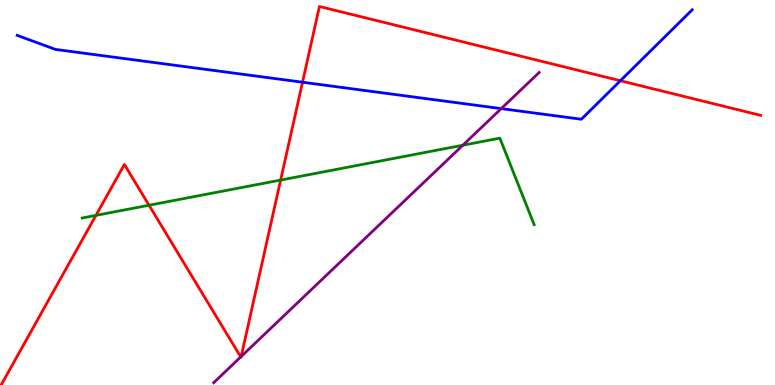[{'lines': ['blue', 'red'], 'intersections': [{'x': 3.9, 'y': 7.86}, {'x': 8.0, 'y': 7.9}]}, {'lines': ['green', 'red'], 'intersections': [{'x': 1.24, 'y': 4.41}, {'x': 1.92, 'y': 4.67}, {'x': 3.62, 'y': 5.32}]}, {'lines': ['purple', 'red'], 'intersections': [{'x': 3.11, 'y': 0.729}, {'x': 3.11, 'y': 0.74}]}, {'lines': ['blue', 'green'], 'intersections': []}, {'lines': ['blue', 'purple'], 'intersections': [{'x': 6.47, 'y': 7.18}]}, {'lines': ['green', 'purple'], 'intersections': [{'x': 5.97, 'y': 6.23}]}]